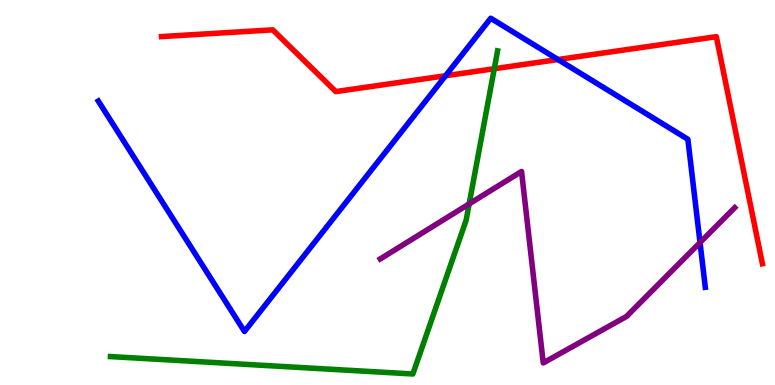[{'lines': ['blue', 'red'], 'intersections': [{'x': 5.75, 'y': 8.03}, {'x': 7.2, 'y': 8.45}]}, {'lines': ['green', 'red'], 'intersections': [{'x': 6.38, 'y': 8.21}]}, {'lines': ['purple', 'red'], 'intersections': []}, {'lines': ['blue', 'green'], 'intersections': []}, {'lines': ['blue', 'purple'], 'intersections': [{'x': 9.03, 'y': 3.7}]}, {'lines': ['green', 'purple'], 'intersections': [{'x': 6.05, 'y': 4.7}]}]